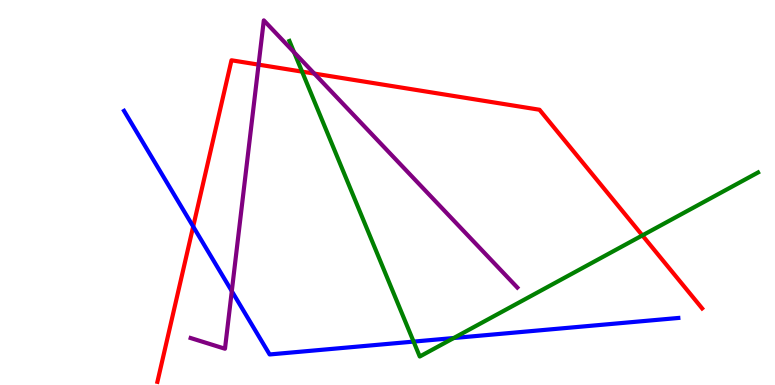[{'lines': ['blue', 'red'], 'intersections': [{'x': 2.49, 'y': 4.12}]}, {'lines': ['green', 'red'], 'intersections': [{'x': 3.9, 'y': 8.14}, {'x': 8.29, 'y': 3.89}]}, {'lines': ['purple', 'red'], 'intersections': [{'x': 3.34, 'y': 8.32}, {'x': 4.06, 'y': 8.09}]}, {'lines': ['blue', 'green'], 'intersections': [{'x': 5.34, 'y': 1.13}, {'x': 5.85, 'y': 1.22}]}, {'lines': ['blue', 'purple'], 'intersections': [{'x': 2.99, 'y': 2.44}]}, {'lines': ['green', 'purple'], 'intersections': [{'x': 3.79, 'y': 8.64}]}]